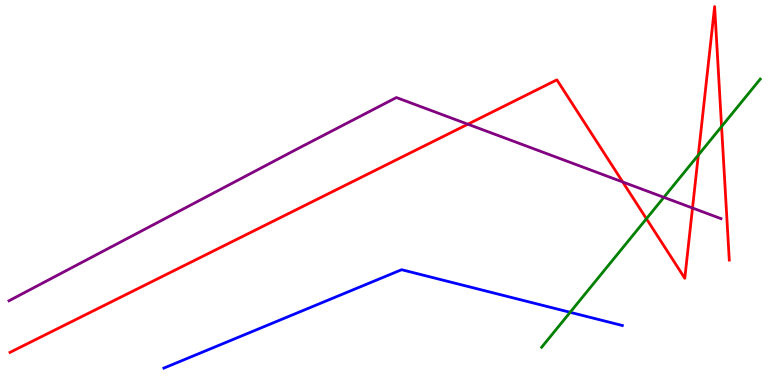[{'lines': ['blue', 'red'], 'intersections': []}, {'lines': ['green', 'red'], 'intersections': [{'x': 8.34, 'y': 4.32}, {'x': 9.01, 'y': 5.97}, {'x': 9.31, 'y': 6.71}]}, {'lines': ['purple', 'red'], 'intersections': [{'x': 6.04, 'y': 6.77}, {'x': 8.04, 'y': 5.27}, {'x': 8.94, 'y': 4.6}]}, {'lines': ['blue', 'green'], 'intersections': [{'x': 7.36, 'y': 1.89}]}, {'lines': ['blue', 'purple'], 'intersections': []}, {'lines': ['green', 'purple'], 'intersections': [{'x': 8.57, 'y': 4.87}]}]